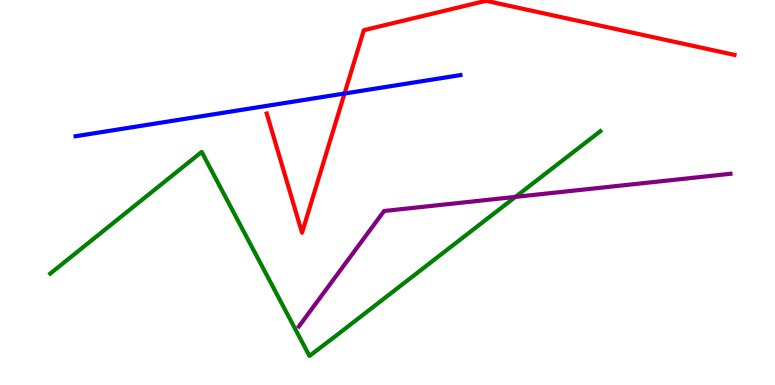[{'lines': ['blue', 'red'], 'intersections': [{'x': 4.45, 'y': 7.57}]}, {'lines': ['green', 'red'], 'intersections': []}, {'lines': ['purple', 'red'], 'intersections': []}, {'lines': ['blue', 'green'], 'intersections': []}, {'lines': ['blue', 'purple'], 'intersections': []}, {'lines': ['green', 'purple'], 'intersections': [{'x': 6.65, 'y': 4.89}]}]